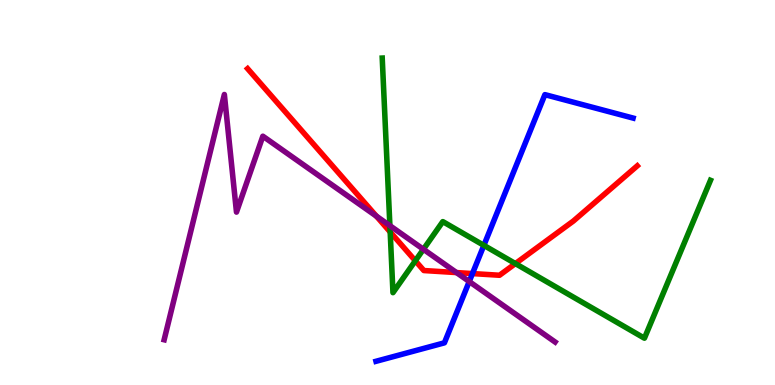[{'lines': ['blue', 'red'], 'intersections': [{'x': 6.1, 'y': 2.89}]}, {'lines': ['green', 'red'], 'intersections': [{'x': 5.03, 'y': 3.97}, {'x': 5.36, 'y': 3.23}, {'x': 6.65, 'y': 3.15}]}, {'lines': ['purple', 'red'], 'intersections': [{'x': 4.86, 'y': 4.39}, {'x': 5.89, 'y': 2.92}]}, {'lines': ['blue', 'green'], 'intersections': [{'x': 6.24, 'y': 3.63}]}, {'lines': ['blue', 'purple'], 'intersections': [{'x': 6.05, 'y': 2.69}]}, {'lines': ['green', 'purple'], 'intersections': [{'x': 5.03, 'y': 4.14}, {'x': 5.46, 'y': 3.53}]}]